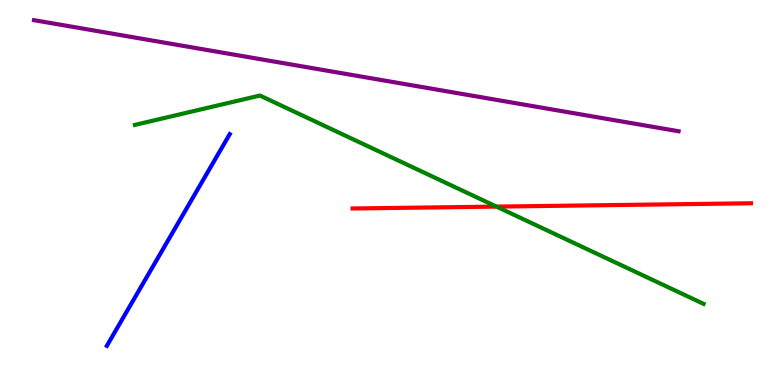[{'lines': ['blue', 'red'], 'intersections': []}, {'lines': ['green', 'red'], 'intersections': [{'x': 6.41, 'y': 4.63}]}, {'lines': ['purple', 'red'], 'intersections': []}, {'lines': ['blue', 'green'], 'intersections': []}, {'lines': ['blue', 'purple'], 'intersections': []}, {'lines': ['green', 'purple'], 'intersections': []}]